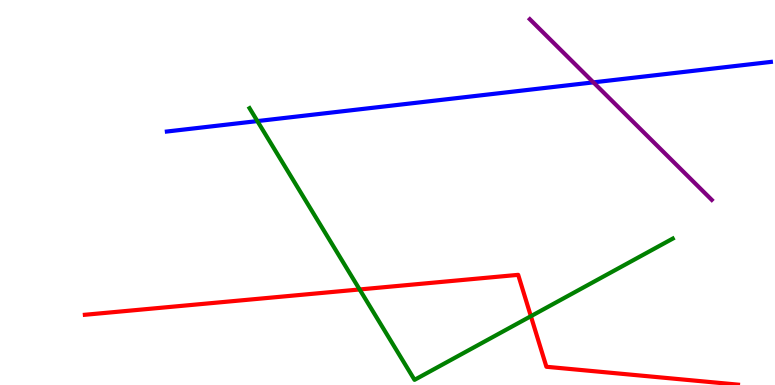[{'lines': ['blue', 'red'], 'intersections': []}, {'lines': ['green', 'red'], 'intersections': [{'x': 4.64, 'y': 2.48}, {'x': 6.85, 'y': 1.79}]}, {'lines': ['purple', 'red'], 'intersections': []}, {'lines': ['blue', 'green'], 'intersections': [{'x': 3.32, 'y': 6.85}]}, {'lines': ['blue', 'purple'], 'intersections': [{'x': 7.66, 'y': 7.86}]}, {'lines': ['green', 'purple'], 'intersections': []}]